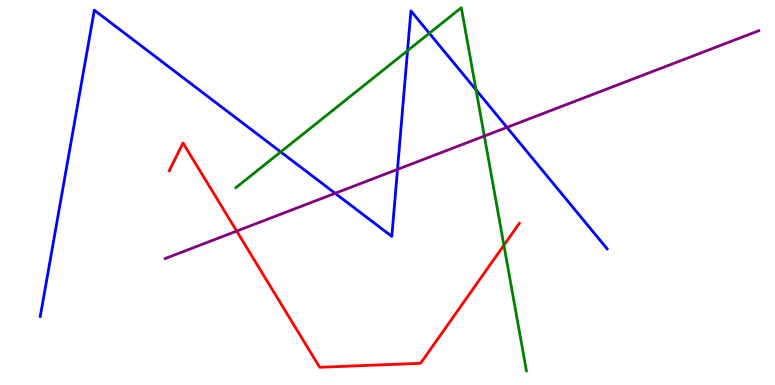[{'lines': ['blue', 'red'], 'intersections': []}, {'lines': ['green', 'red'], 'intersections': [{'x': 6.5, 'y': 3.63}]}, {'lines': ['purple', 'red'], 'intersections': [{'x': 3.05, 'y': 4.0}]}, {'lines': ['blue', 'green'], 'intersections': [{'x': 3.62, 'y': 6.05}, {'x': 5.26, 'y': 8.68}, {'x': 5.54, 'y': 9.14}, {'x': 6.14, 'y': 7.66}]}, {'lines': ['blue', 'purple'], 'intersections': [{'x': 4.32, 'y': 4.98}, {'x': 5.13, 'y': 5.6}, {'x': 6.54, 'y': 6.69}]}, {'lines': ['green', 'purple'], 'intersections': [{'x': 6.25, 'y': 6.47}]}]